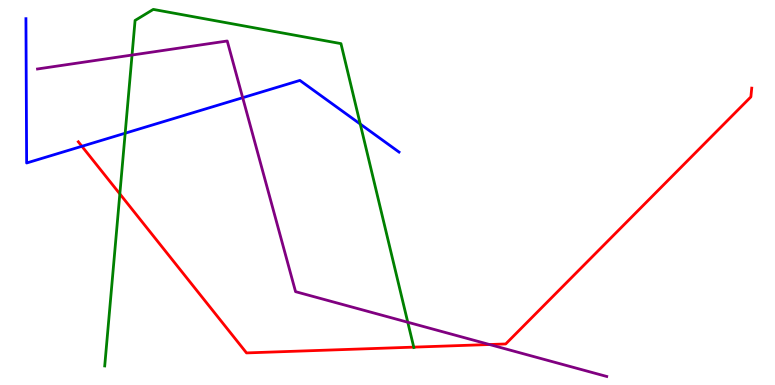[{'lines': ['blue', 'red'], 'intersections': [{'x': 1.06, 'y': 6.2}]}, {'lines': ['green', 'red'], 'intersections': [{'x': 1.55, 'y': 4.96}, {'x': 5.34, 'y': 0.983}]}, {'lines': ['purple', 'red'], 'intersections': [{'x': 6.32, 'y': 1.05}]}, {'lines': ['blue', 'green'], 'intersections': [{'x': 1.62, 'y': 6.54}, {'x': 4.65, 'y': 6.78}]}, {'lines': ['blue', 'purple'], 'intersections': [{'x': 3.13, 'y': 7.46}]}, {'lines': ['green', 'purple'], 'intersections': [{'x': 1.7, 'y': 8.57}, {'x': 5.26, 'y': 1.63}]}]